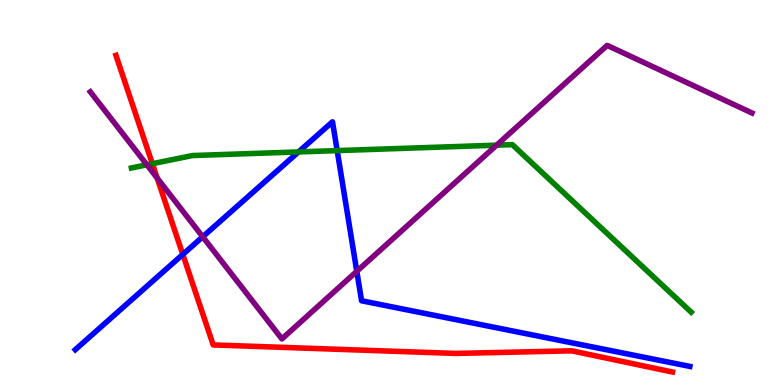[{'lines': ['blue', 'red'], 'intersections': [{'x': 2.36, 'y': 3.39}]}, {'lines': ['green', 'red'], 'intersections': [{'x': 1.97, 'y': 5.75}]}, {'lines': ['purple', 'red'], 'intersections': [{'x': 2.03, 'y': 5.38}]}, {'lines': ['blue', 'green'], 'intersections': [{'x': 3.85, 'y': 6.05}, {'x': 4.35, 'y': 6.09}]}, {'lines': ['blue', 'purple'], 'intersections': [{'x': 2.62, 'y': 3.85}, {'x': 4.6, 'y': 2.95}]}, {'lines': ['green', 'purple'], 'intersections': [{'x': 1.9, 'y': 5.72}, {'x': 6.41, 'y': 6.23}]}]